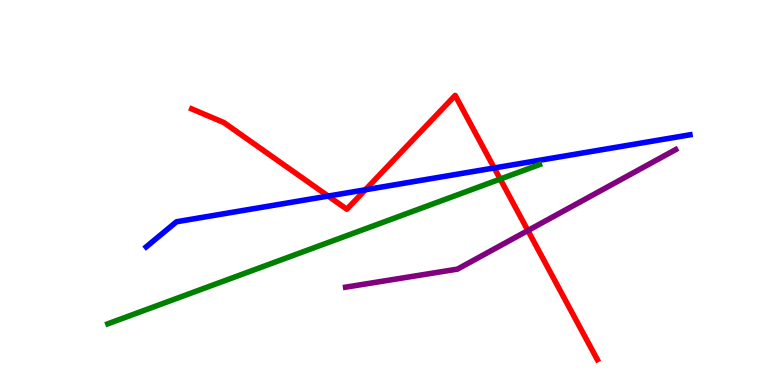[{'lines': ['blue', 'red'], 'intersections': [{'x': 4.23, 'y': 4.91}, {'x': 4.71, 'y': 5.07}, {'x': 6.38, 'y': 5.64}]}, {'lines': ['green', 'red'], 'intersections': [{'x': 6.45, 'y': 5.35}]}, {'lines': ['purple', 'red'], 'intersections': [{'x': 6.81, 'y': 4.01}]}, {'lines': ['blue', 'green'], 'intersections': []}, {'lines': ['blue', 'purple'], 'intersections': []}, {'lines': ['green', 'purple'], 'intersections': []}]